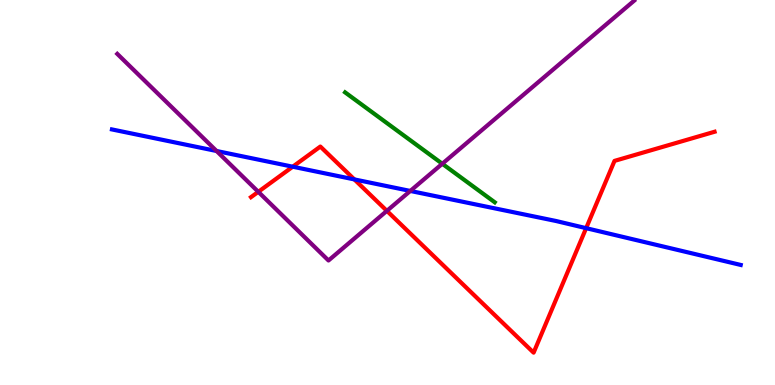[{'lines': ['blue', 'red'], 'intersections': [{'x': 3.78, 'y': 5.67}, {'x': 4.57, 'y': 5.34}, {'x': 7.56, 'y': 4.07}]}, {'lines': ['green', 'red'], 'intersections': []}, {'lines': ['purple', 'red'], 'intersections': [{'x': 3.33, 'y': 5.02}, {'x': 4.99, 'y': 4.52}]}, {'lines': ['blue', 'green'], 'intersections': []}, {'lines': ['blue', 'purple'], 'intersections': [{'x': 2.79, 'y': 6.08}, {'x': 5.29, 'y': 5.04}]}, {'lines': ['green', 'purple'], 'intersections': [{'x': 5.71, 'y': 5.75}]}]